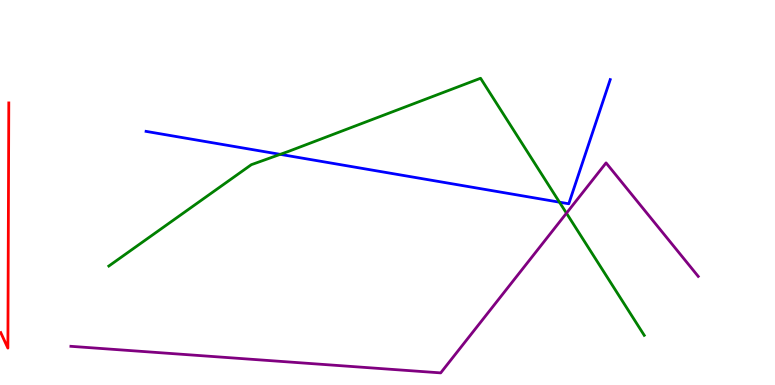[{'lines': ['blue', 'red'], 'intersections': []}, {'lines': ['green', 'red'], 'intersections': []}, {'lines': ['purple', 'red'], 'intersections': []}, {'lines': ['blue', 'green'], 'intersections': [{'x': 3.62, 'y': 5.99}, {'x': 7.22, 'y': 4.75}]}, {'lines': ['blue', 'purple'], 'intersections': []}, {'lines': ['green', 'purple'], 'intersections': [{'x': 7.31, 'y': 4.46}]}]